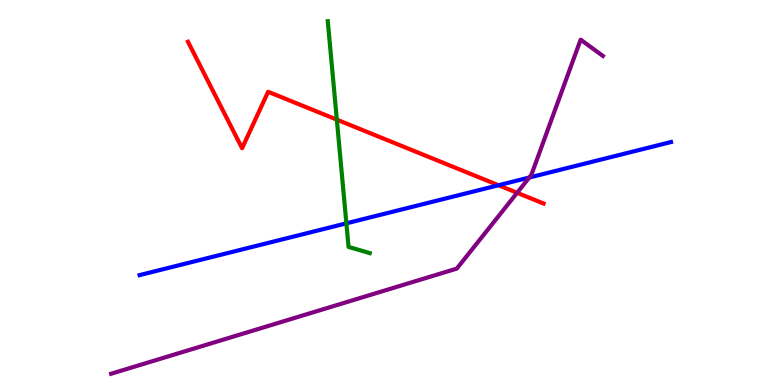[{'lines': ['blue', 'red'], 'intersections': [{'x': 6.43, 'y': 5.19}]}, {'lines': ['green', 'red'], 'intersections': [{'x': 4.35, 'y': 6.89}]}, {'lines': ['purple', 'red'], 'intersections': [{'x': 6.67, 'y': 4.99}]}, {'lines': ['blue', 'green'], 'intersections': [{'x': 4.47, 'y': 4.2}]}, {'lines': ['blue', 'purple'], 'intersections': [{'x': 6.83, 'y': 5.39}]}, {'lines': ['green', 'purple'], 'intersections': []}]